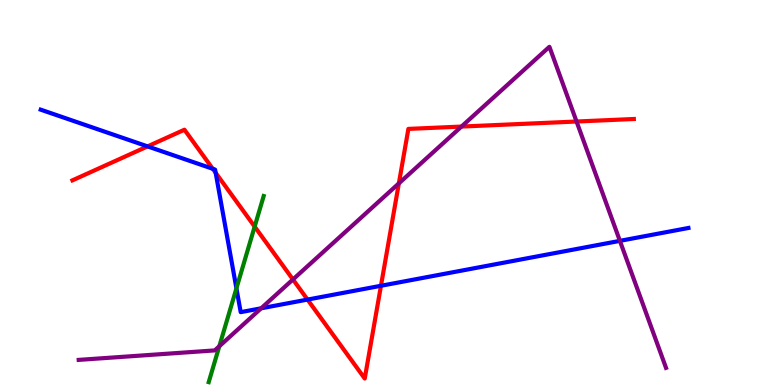[{'lines': ['blue', 'red'], 'intersections': [{'x': 1.9, 'y': 6.2}, {'x': 2.75, 'y': 5.62}, {'x': 2.78, 'y': 5.51}, {'x': 3.97, 'y': 2.22}, {'x': 4.92, 'y': 2.58}]}, {'lines': ['green', 'red'], 'intersections': [{'x': 3.29, 'y': 4.11}]}, {'lines': ['purple', 'red'], 'intersections': [{'x': 3.78, 'y': 2.74}, {'x': 5.15, 'y': 5.24}, {'x': 5.95, 'y': 6.71}, {'x': 7.44, 'y': 6.84}]}, {'lines': ['blue', 'green'], 'intersections': [{'x': 3.05, 'y': 2.51}]}, {'lines': ['blue', 'purple'], 'intersections': [{'x': 3.37, 'y': 1.99}, {'x': 8.0, 'y': 3.74}]}, {'lines': ['green', 'purple'], 'intersections': [{'x': 2.83, 'y': 1.01}]}]